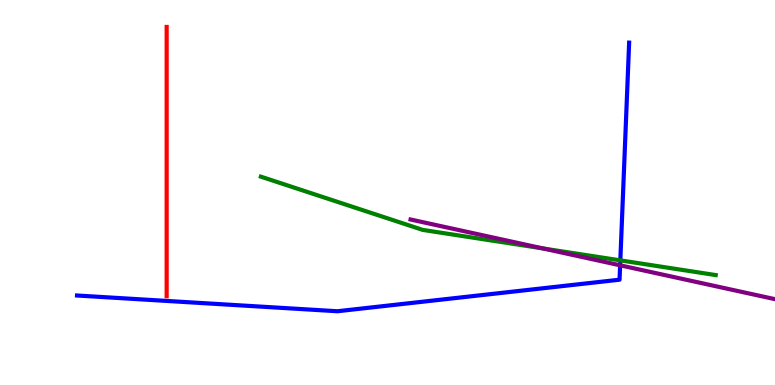[{'lines': ['blue', 'red'], 'intersections': []}, {'lines': ['green', 'red'], 'intersections': []}, {'lines': ['purple', 'red'], 'intersections': []}, {'lines': ['blue', 'green'], 'intersections': [{'x': 8.0, 'y': 3.24}]}, {'lines': ['blue', 'purple'], 'intersections': [{'x': 8.0, 'y': 3.11}]}, {'lines': ['green', 'purple'], 'intersections': [{'x': 7.01, 'y': 3.55}]}]